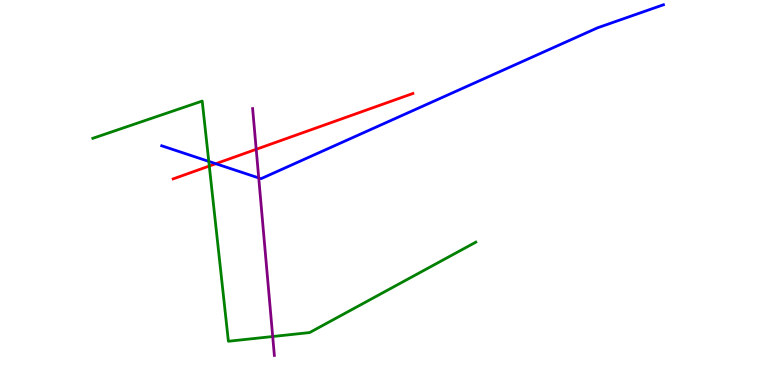[{'lines': ['blue', 'red'], 'intersections': [{'x': 2.78, 'y': 5.75}]}, {'lines': ['green', 'red'], 'intersections': [{'x': 2.7, 'y': 5.69}]}, {'lines': ['purple', 'red'], 'intersections': [{'x': 3.31, 'y': 6.12}]}, {'lines': ['blue', 'green'], 'intersections': [{'x': 2.69, 'y': 5.81}]}, {'lines': ['blue', 'purple'], 'intersections': [{'x': 3.34, 'y': 5.38}]}, {'lines': ['green', 'purple'], 'intersections': [{'x': 3.52, 'y': 1.26}]}]